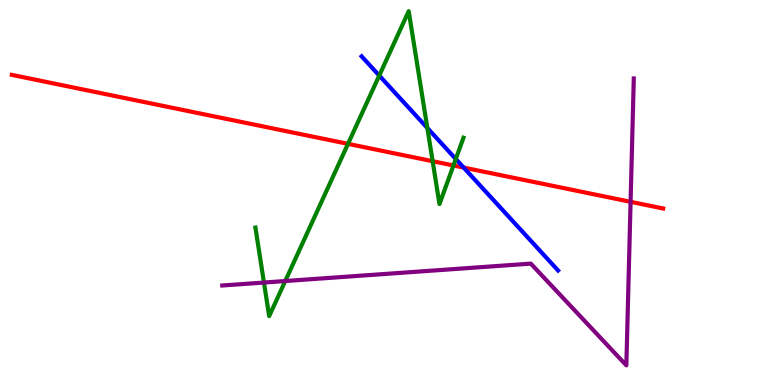[{'lines': ['blue', 'red'], 'intersections': [{'x': 5.98, 'y': 5.65}]}, {'lines': ['green', 'red'], 'intersections': [{'x': 4.49, 'y': 6.26}, {'x': 5.58, 'y': 5.81}, {'x': 5.85, 'y': 5.7}]}, {'lines': ['purple', 'red'], 'intersections': [{'x': 8.14, 'y': 4.76}]}, {'lines': ['blue', 'green'], 'intersections': [{'x': 4.89, 'y': 8.04}, {'x': 5.51, 'y': 6.68}, {'x': 5.88, 'y': 5.87}]}, {'lines': ['blue', 'purple'], 'intersections': []}, {'lines': ['green', 'purple'], 'intersections': [{'x': 3.41, 'y': 2.66}, {'x': 3.68, 'y': 2.7}]}]